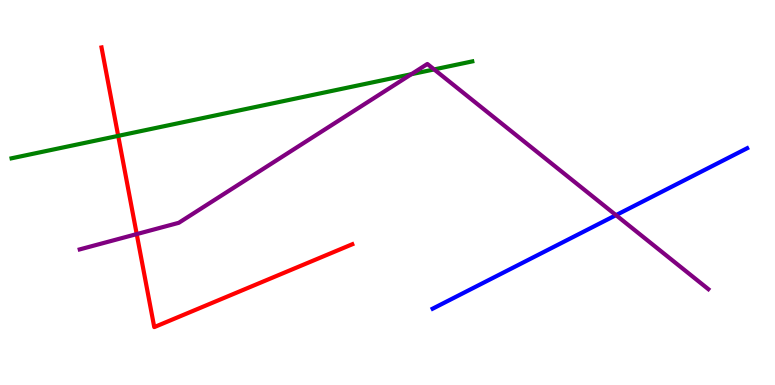[{'lines': ['blue', 'red'], 'intersections': []}, {'lines': ['green', 'red'], 'intersections': [{'x': 1.53, 'y': 6.47}]}, {'lines': ['purple', 'red'], 'intersections': [{'x': 1.76, 'y': 3.92}]}, {'lines': ['blue', 'green'], 'intersections': []}, {'lines': ['blue', 'purple'], 'intersections': [{'x': 7.95, 'y': 4.41}]}, {'lines': ['green', 'purple'], 'intersections': [{'x': 5.31, 'y': 8.07}, {'x': 5.6, 'y': 8.2}]}]